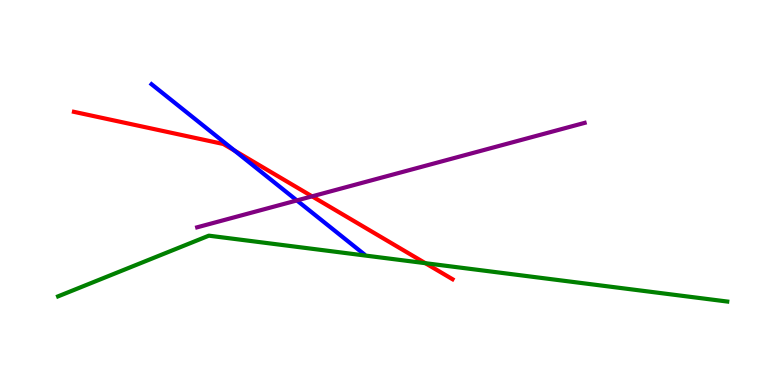[{'lines': ['blue', 'red'], 'intersections': [{'x': 3.03, 'y': 6.09}]}, {'lines': ['green', 'red'], 'intersections': [{'x': 5.49, 'y': 3.16}]}, {'lines': ['purple', 'red'], 'intersections': [{'x': 4.03, 'y': 4.9}]}, {'lines': ['blue', 'green'], 'intersections': []}, {'lines': ['blue', 'purple'], 'intersections': [{'x': 3.83, 'y': 4.79}]}, {'lines': ['green', 'purple'], 'intersections': []}]